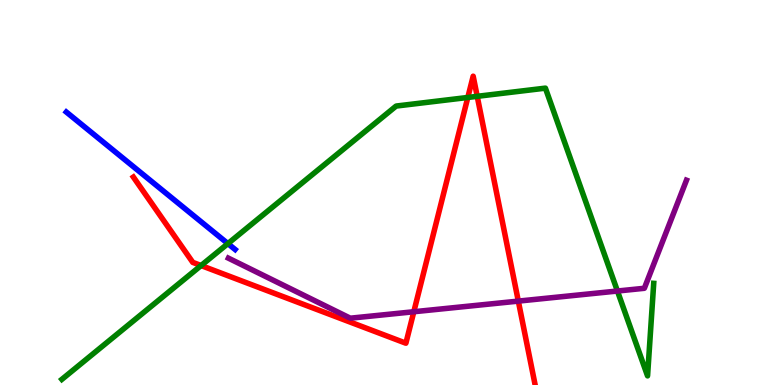[{'lines': ['blue', 'red'], 'intersections': []}, {'lines': ['green', 'red'], 'intersections': [{'x': 2.59, 'y': 3.1}, {'x': 6.04, 'y': 7.47}, {'x': 6.16, 'y': 7.5}]}, {'lines': ['purple', 'red'], 'intersections': [{'x': 5.34, 'y': 1.9}, {'x': 6.69, 'y': 2.18}]}, {'lines': ['blue', 'green'], 'intersections': [{'x': 2.94, 'y': 3.67}]}, {'lines': ['blue', 'purple'], 'intersections': []}, {'lines': ['green', 'purple'], 'intersections': [{'x': 7.97, 'y': 2.44}]}]